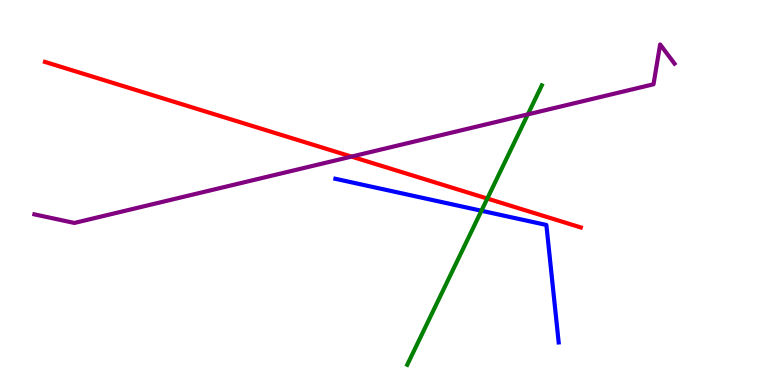[{'lines': ['blue', 'red'], 'intersections': []}, {'lines': ['green', 'red'], 'intersections': [{'x': 6.29, 'y': 4.84}]}, {'lines': ['purple', 'red'], 'intersections': [{'x': 4.54, 'y': 5.93}]}, {'lines': ['blue', 'green'], 'intersections': [{'x': 6.21, 'y': 4.53}]}, {'lines': ['blue', 'purple'], 'intersections': []}, {'lines': ['green', 'purple'], 'intersections': [{'x': 6.81, 'y': 7.03}]}]